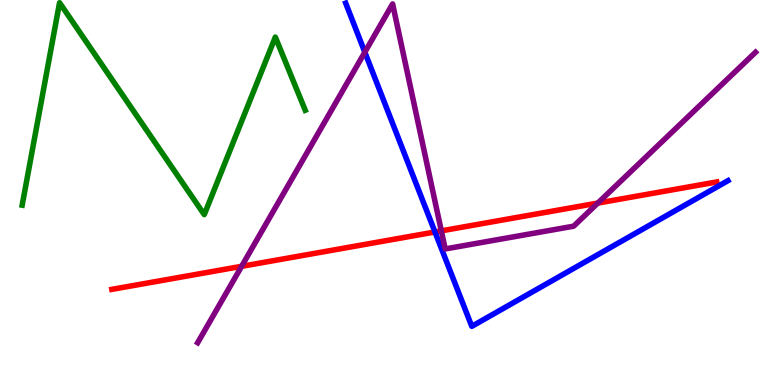[{'lines': ['blue', 'red'], 'intersections': [{'x': 5.61, 'y': 3.97}]}, {'lines': ['green', 'red'], 'intersections': []}, {'lines': ['purple', 'red'], 'intersections': [{'x': 3.12, 'y': 3.08}, {'x': 5.69, 'y': 4.0}, {'x': 7.71, 'y': 4.73}]}, {'lines': ['blue', 'green'], 'intersections': []}, {'lines': ['blue', 'purple'], 'intersections': [{'x': 4.71, 'y': 8.64}]}, {'lines': ['green', 'purple'], 'intersections': []}]